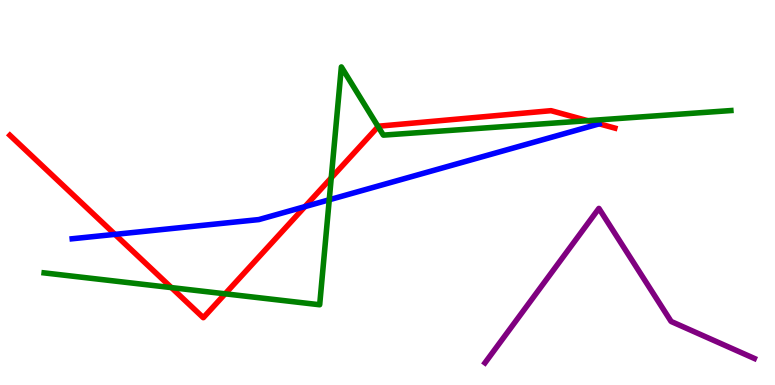[{'lines': ['blue', 'red'], 'intersections': [{'x': 1.48, 'y': 3.91}, {'x': 3.93, 'y': 4.63}]}, {'lines': ['green', 'red'], 'intersections': [{'x': 2.21, 'y': 2.53}, {'x': 2.91, 'y': 2.37}, {'x': 4.27, 'y': 5.38}, {'x': 4.88, 'y': 6.71}, {'x': 7.58, 'y': 6.87}]}, {'lines': ['purple', 'red'], 'intersections': []}, {'lines': ['blue', 'green'], 'intersections': [{'x': 4.25, 'y': 4.81}]}, {'lines': ['blue', 'purple'], 'intersections': []}, {'lines': ['green', 'purple'], 'intersections': []}]